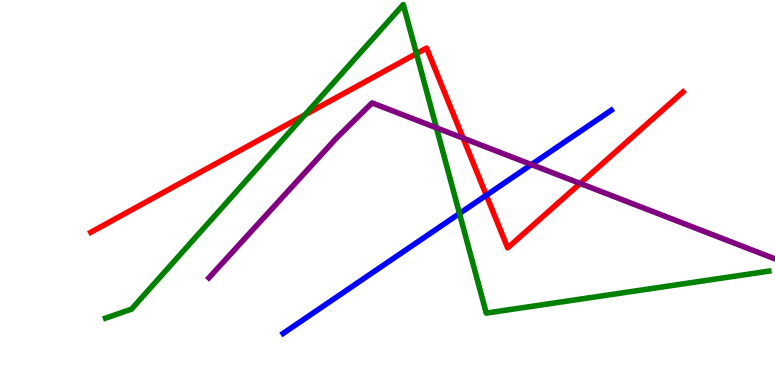[{'lines': ['blue', 'red'], 'intersections': [{'x': 6.28, 'y': 4.93}]}, {'lines': ['green', 'red'], 'intersections': [{'x': 3.93, 'y': 7.02}, {'x': 5.37, 'y': 8.61}]}, {'lines': ['purple', 'red'], 'intersections': [{'x': 5.98, 'y': 6.41}, {'x': 7.49, 'y': 5.24}]}, {'lines': ['blue', 'green'], 'intersections': [{'x': 5.93, 'y': 4.45}]}, {'lines': ['blue', 'purple'], 'intersections': [{'x': 6.86, 'y': 5.73}]}, {'lines': ['green', 'purple'], 'intersections': [{'x': 5.63, 'y': 6.68}]}]